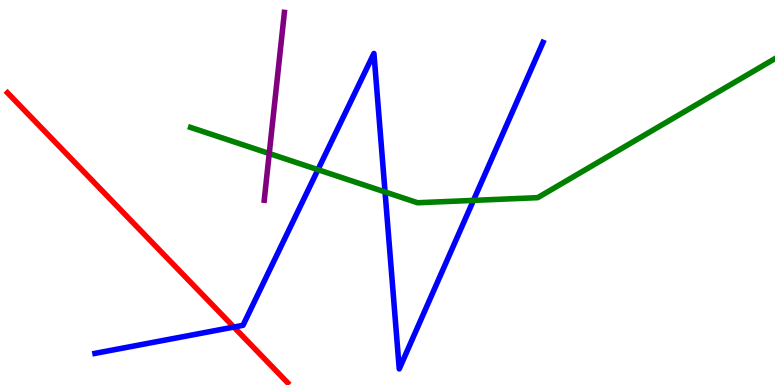[{'lines': ['blue', 'red'], 'intersections': [{'x': 3.02, 'y': 1.51}]}, {'lines': ['green', 'red'], 'intersections': []}, {'lines': ['purple', 'red'], 'intersections': []}, {'lines': ['blue', 'green'], 'intersections': [{'x': 4.1, 'y': 5.59}, {'x': 4.97, 'y': 5.01}, {'x': 6.11, 'y': 4.8}]}, {'lines': ['blue', 'purple'], 'intersections': []}, {'lines': ['green', 'purple'], 'intersections': [{'x': 3.47, 'y': 6.01}]}]